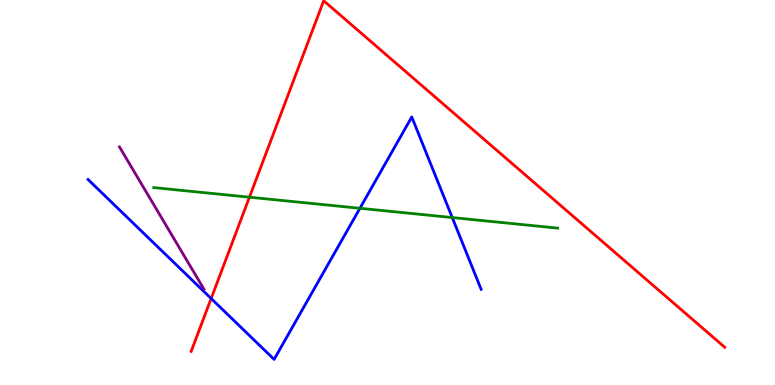[{'lines': ['blue', 'red'], 'intersections': [{'x': 2.72, 'y': 2.25}]}, {'lines': ['green', 'red'], 'intersections': [{'x': 3.22, 'y': 4.88}]}, {'lines': ['purple', 'red'], 'intersections': []}, {'lines': ['blue', 'green'], 'intersections': [{'x': 4.64, 'y': 4.59}, {'x': 5.84, 'y': 4.35}]}, {'lines': ['blue', 'purple'], 'intersections': []}, {'lines': ['green', 'purple'], 'intersections': []}]